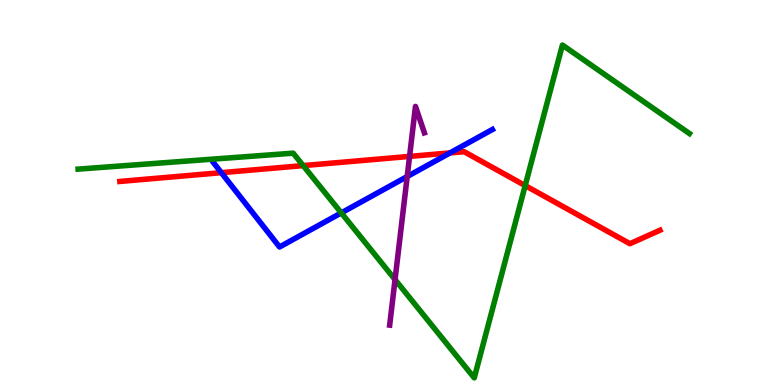[{'lines': ['blue', 'red'], 'intersections': [{'x': 2.86, 'y': 5.51}, {'x': 5.81, 'y': 6.03}]}, {'lines': ['green', 'red'], 'intersections': [{'x': 3.91, 'y': 5.7}, {'x': 6.78, 'y': 5.18}]}, {'lines': ['purple', 'red'], 'intersections': [{'x': 5.28, 'y': 5.94}]}, {'lines': ['blue', 'green'], 'intersections': [{'x': 4.4, 'y': 4.47}]}, {'lines': ['blue', 'purple'], 'intersections': [{'x': 5.25, 'y': 5.41}]}, {'lines': ['green', 'purple'], 'intersections': [{'x': 5.1, 'y': 2.74}]}]